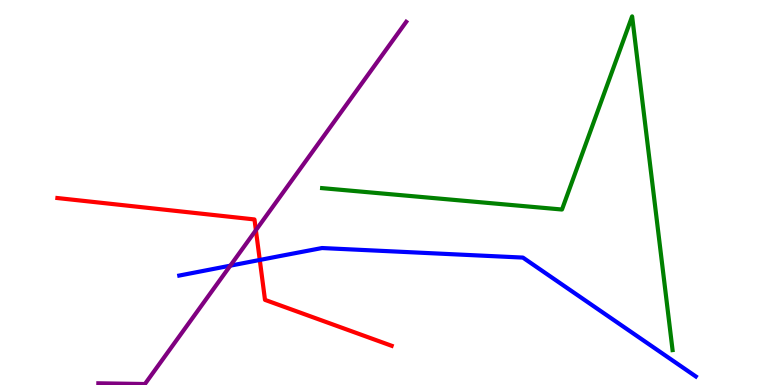[{'lines': ['blue', 'red'], 'intersections': [{'x': 3.35, 'y': 3.25}]}, {'lines': ['green', 'red'], 'intersections': []}, {'lines': ['purple', 'red'], 'intersections': [{'x': 3.3, 'y': 4.02}]}, {'lines': ['blue', 'green'], 'intersections': []}, {'lines': ['blue', 'purple'], 'intersections': [{'x': 2.97, 'y': 3.1}]}, {'lines': ['green', 'purple'], 'intersections': []}]